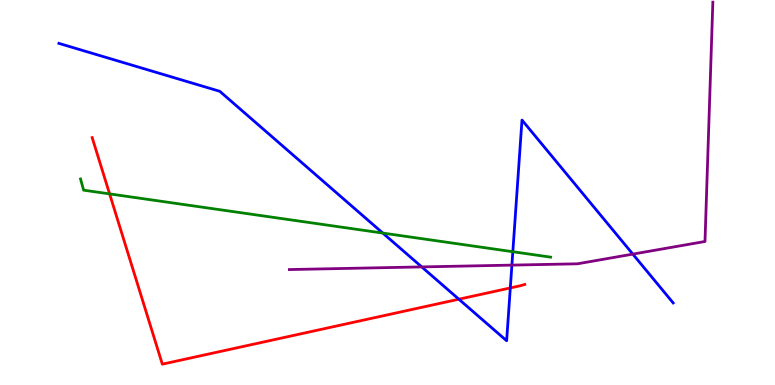[{'lines': ['blue', 'red'], 'intersections': [{'x': 5.92, 'y': 2.23}, {'x': 6.58, 'y': 2.52}]}, {'lines': ['green', 'red'], 'intersections': [{'x': 1.41, 'y': 4.96}]}, {'lines': ['purple', 'red'], 'intersections': []}, {'lines': ['blue', 'green'], 'intersections': [{'x': 4.94, 'y': 3.95}, {'x': 6.62, 'y': 3.46}]}, {'lines': ['blue', 'purple'], 'intersections': [{'x': 5.44, 'y': 3.07}, {'x': 6.61, 'y': 3.11}, {'x': 8.17, 'y': 3.4}]}, {'lines': ['green', 'purple'], 'intersections': []}]